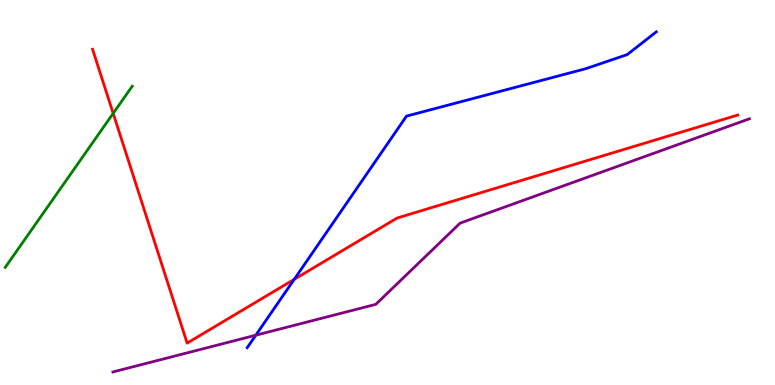[{'lines': ['blue', 'red'], 'intersections': [{'x': 3.8, 'y': 2.74}]}, {'lines': ['green', 'red'], 'intersections': [{'x': 1.46, 'y': 7.06}]}, {'lines': ['purple', 'red'], 'intersections': []}, {'lines': ['blue', 'green'], 'intersections': []}, {'lines': ['blue', 'purple'], 'intersections': [{'x': 3.3, 'y': 1.29}]}, {'lines': ['green', 'purple'], 'intersections': []}]